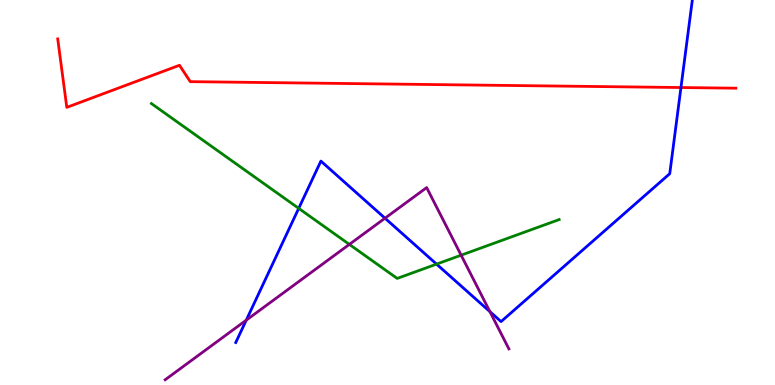[{'lines': ['blue', 'red'], 'intersections': [{'x': 8.79, 'y': 7.73}]}, {'lines': ['green', 'red'], 'intersections': []}, {'lines': ['purple', 'red'], 'intersections': []}, {'lines': ['blue', 'green'], 'intersections': [{'x': 3.85, 'y': 4.59}, {'x': 5.63, 'y': 3.14}]}, {'lines': ['blue', 'purple'], 'intersections': [{'x': 3.18, 'y': 1.68}, {'x': 4.97, 'y': 4.33}, {'x': 6.32, 'y': 1.91}]}, {'lines': ['green', 'purple'], 'intersections': [{'x': 4.51, 'y': 3.65}, {'x': 5.95, 'y': 3.37}]}]